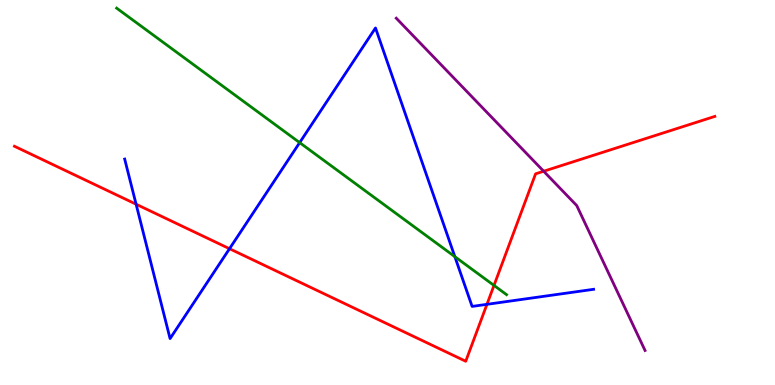[{'lines': ['blue', 'red'], 'intersections': [{'x': 1.76, 'y': 4.7}, {'x': 2.96, 'y': 3.54}, {'x': 6.28, 'y': 2.1}]}, {'lines': ['green', 'red'], 'intersections': [{'x': 6.37, 'y': 2.59}]}, {'lines': ['purple', 'red'], 'intersections': [{'x': 7.02, 'y': 5.55}]}, {'lines': ['blue', 'green'], 'intersections': [{'x': 3.87, 'y': 6.3}, {'x': 5.87, 'y': 3.33}]}, {'lines': ['blue', 'purple'], 'intersections': []}, {'lines': ['green', 'purple'], 'intersections': []}]